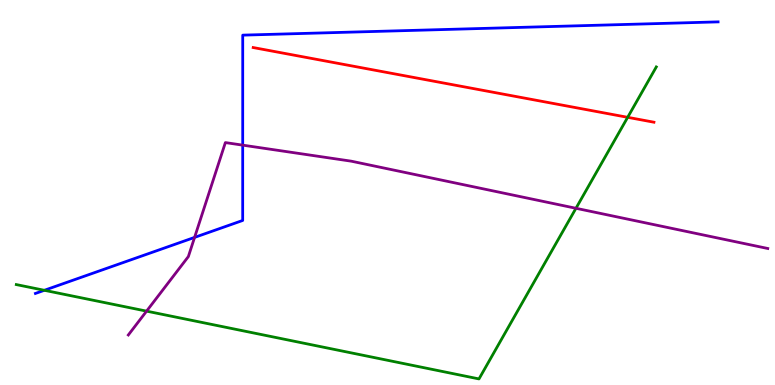[{'lines': ['blue', 'red'], 'intersections': []}, {'lines': ['green', 'red'], 'intersections': [{'x': 8.1, 'y': 6.95}]}, {'lines': ['purple', 'red'], 'intersections': []}, {'lines': ['blue', 'green'], 'intersections': [{'x': 0.572, 'y': 2.46}]}, {'lines': ['blue', 'purple'], 'intersections': [{'x': 2.51, 'y': 3.83}, {'x': 3.13, 'y': 6.23}]}, {'lines': ['green', 'purple'], 'intersections': [{'x': 1.89, 'y': 1.92}, {'x': 7.43, 'y': 4.59}]}]